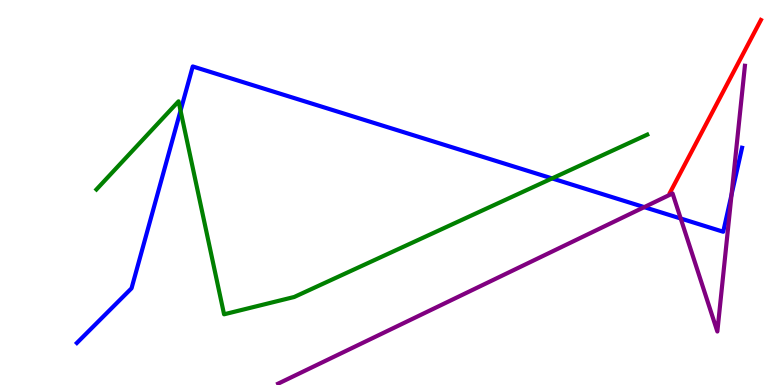[{'lines': ['blue', 'red'], 'intersections': []}, {'lines': ['green', 'red'], 'intersections': []}, {'lines': ['purple', 'red'], 'intersections': []}, {'lines': ['blue', 'green'], 'intersections': [{'x': 2.33, 'y': 7.13}, {'x': 7.12, 'y': 5.37}]}, {'lines': ['blue', 'purple'], 'intersections': [{'x': 8.31, 'y': 4.62}, {'x': 8.78, 'y': 4.32}, {'x': 9.44, 'y': 4.95}]}, {'lines': ['green', 'purple'], 'intersections': []}]